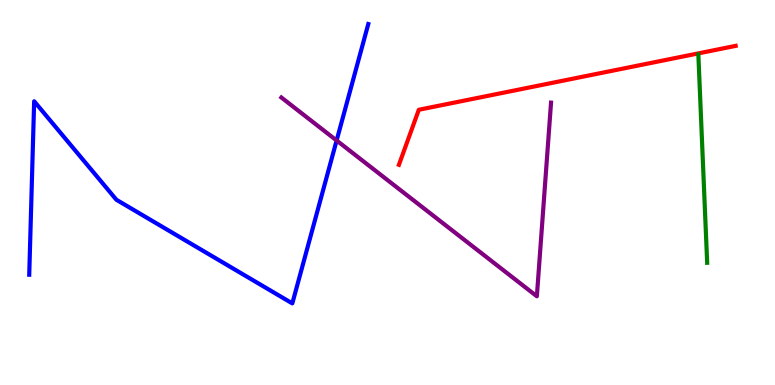[{'lines': ['blue', 'red'], 'intersections': []}, {'lines': ['green', 'red'], 'intersections': []}, {'lines': ['purple', 'red'], 'intersections': []}, {'lines': ['blue', 'green'], 'intersections': []}, {'lines': ['blue', 'purple'], 'intersections': [{'x': 4.34, 'y': 6.35}]}, {'lines': ['green', 'purple'], 'intersections': []}]